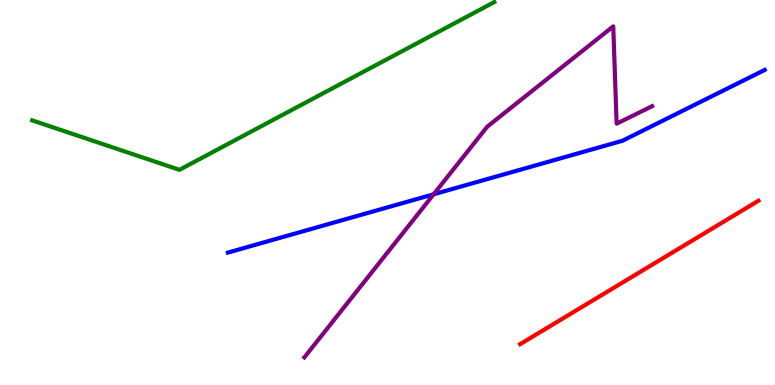[{'lines': ['blue', 'red'], 'intersections': []}, {'lines': ['green', 'red'], 'intersections': []}, {'lines': ['purple', 'red'], 'intersections': []}, {'lines': ['blue', 'green'], 'intersections': []}, {'lines': ['blue', 'purple'], 'intersections': [{'x': 5.6, 'y': 4.95}]}, {'lines': ['green', 'purple'], 'intersections': []}]